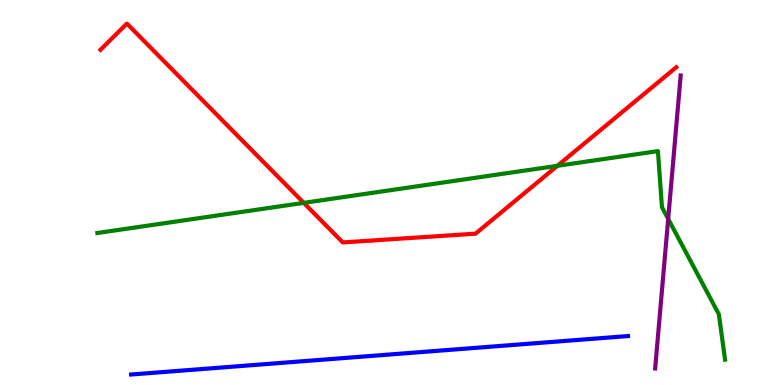[{'lines': ['blue', 'red'], 'intersections': []}, {'lines': ['green', 'red'], 'intersections': [{'x': 3.92, 'y': 4.73}, {'x': 7.19, 'y': 5.69}]}, {'lines': ['purple', 'red'], 'intersections': []}, {'lines': ['blue', 'green'], 'intersections': []}, {'lines': ['blue', 'purple'], 'intersections': []}, {'lines': ['green', 'purple'], 'intersections': [{'x': 8.62, 'y': 4.31}]}]